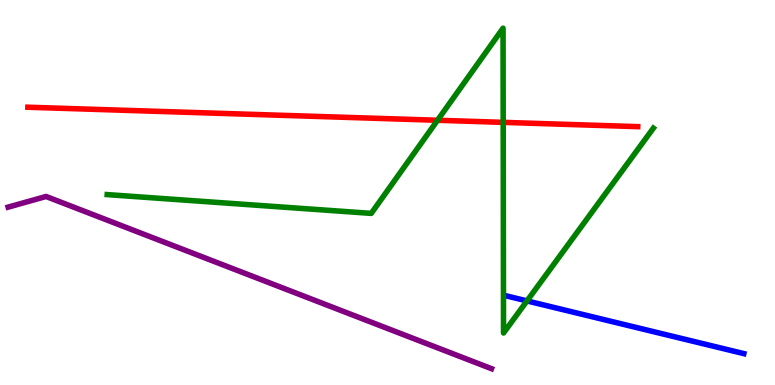[{'lines': ['blue', 'red'], 'intersections': []}, {'lines': ['green', 'red'], 'intersections': [{'x': 5.65, 'y': 6.88}, {'x': 6.49, 'y': 6.82}]}, {'lines': ['purple', 'red'], 'intersections': []}, {'lines': ['blue', 'green'], 'intersections': [{'x': 6.8, 'y': 2.18}]}, {'lines': ['blue', 'purple'], 'intersections': []}, {'lines': ['green', 'purple'], 'intersections': []}]